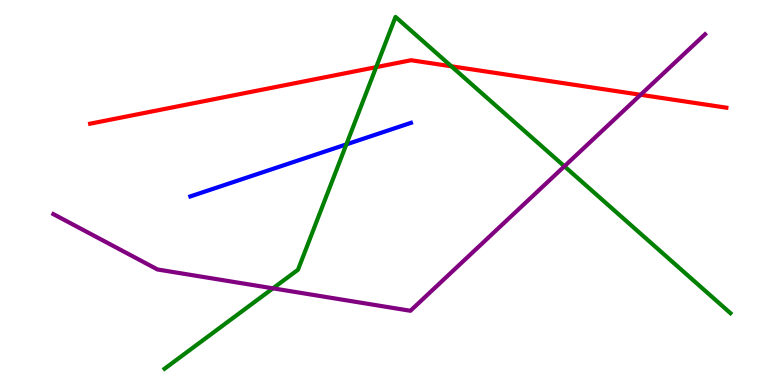[{'lines': ['blue', 'red'], 'intersections': []}, {'lines': ['green', 'red'], 'intersections': [{'x': 4.85, 'y': 8.26}, {'x': 5.82, 'y': 8.28}]}, {'lines': ['purple', 'red'], 'intersections': [{'x': 8.27, 'y': 7.54}]}, {'lines': ['blue', 'green'], 'intersections': [{'x': 4.47, 'y': 6.25}]}, {'lines': ['blue', 'purple'], 'intersections': []}, {'lines': ['green', 'purple'], 'intersections': [{'x': 3.52, 'y': 2.51}, {'x': 7.28, 'y': 5.68}]}]